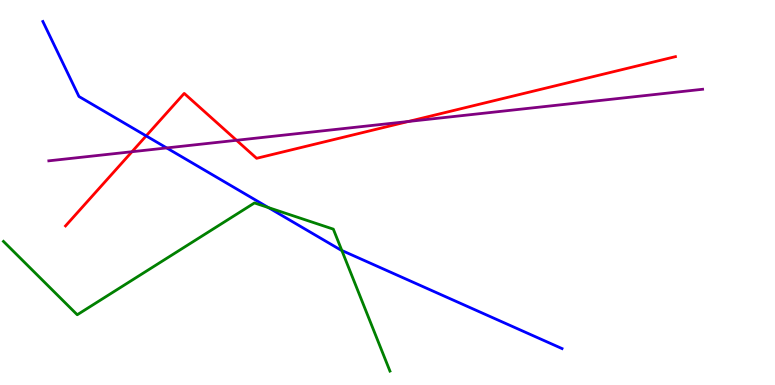[{'lines': ['blue', 'red'], 'intersections': [{'x': 1.89, 'y': 6.47}]}, {'lines': ['green', 'red'], 'intersections': []}, {'lines': ['purple', 'red'], 'intersections': [{'x': 1.7, 'y': 6.06}, {'x': 3.05, 'y': 6.36}, {'x': 5.27, 'y': 6.84}]}, {'lines': ['blue', 'green'], 'intersections': [{'x': 3.46, 'y': 4.61}, {'x': 4.41, 'y': 3.49}]}, {'lines': ['blue', 'purple'], 'intersections': [{'x': 2.15, 'y': 6.16}]}, {'lines': ['green', 'purple'], 'intersections': []}]